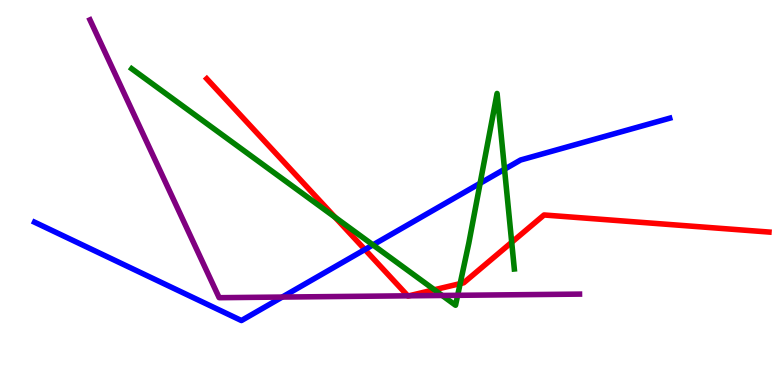[{'lines': ['blue', 'red'], 'intersections': [{'x': 4.71, 'y': 3.52}]}, {'lines': ['green', 'red'], 'intersections': [{'x': 4.32, 'y': 4.36}, {'x': 5.6, 'y': 2.47}, {'x': 5.94, 'y': 2.63}, {'x': 6.6, 'y': 3.71}]}, {'lines': ['purple', 'red'], 'intersections': [{'x': 5.26, 'y': 2.32}, {'x': 5.28, 'y': 2.32}]}, {'lines': ['blue', 'green'], 'intersections': [{'x': 4.81, 'y': 3.64}, {'x': 6.2, 'y': 5.24}, {'x': 6.51, 'y': 5.6}]}, {'lines': ['blue', 'purple'], 'intersections': [{'x': 3.64, 'y': 2.28}]}, {'lines': ['green', 'purple'], 'intersections': [{'x': 5.71, 'y': 2.33}, {'x': 5.91, 'y': 2.33}]}]